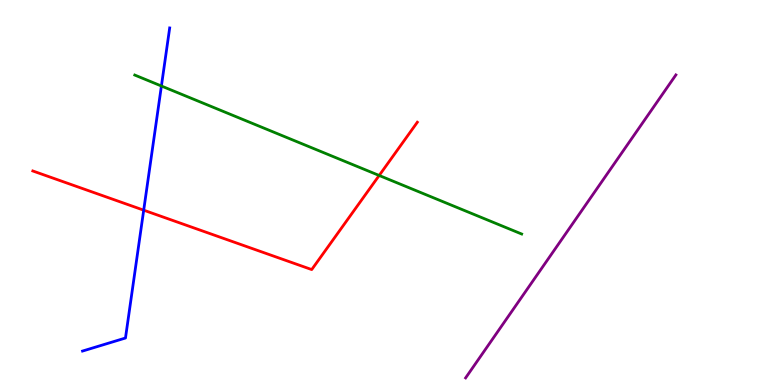[{'lines': ['blue', 'red'], 'intersections': [{'x': 1.85, 'y': 4.54}]}, {'lines': ['green', 'red'], 'intersections': [{'x': 4.89, 'y': 5.44}]}, {'lines': ['purple', 'red'], 'intersections': []}, {'lines': ['blue', 'green'], 'intersections': [{'x': 2.08, 'y': 7.77}]}, {'lines': ['blue', 'purple'], 'intersections': []}, {'lines': ['green', 'purple'], 'intersections': []}]